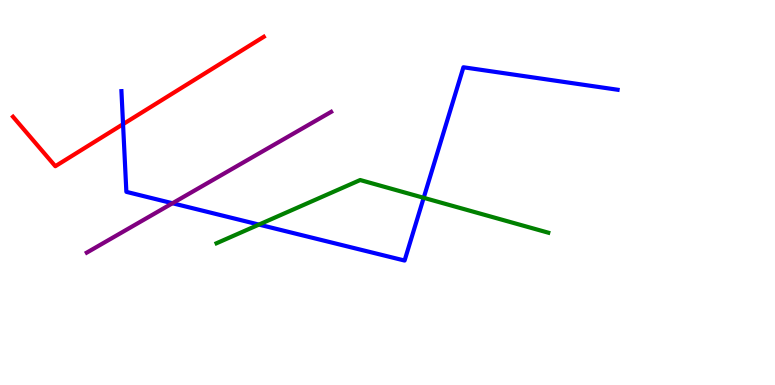[{'lines': ['blue', 'red'], 'intersections': [{'x': 1.59, 'y': 6.77}]}, {'lines': ['green', 'red'], 'intersections': []}, {'lines': ['purple', 'red'], 'intersections': []}, {'lines': ['blue', 'green'], 'intersections': [{'x': 3.34, 'y': 4.17}, {'x': 5.47, 'y': 4.86}]}, {'lines': ['blue', 'purple'], 'intersections': [{'x': 2.23, 'y': 4.72}]}, {'lines': ['green', 'purple'], 'intersections': []}]